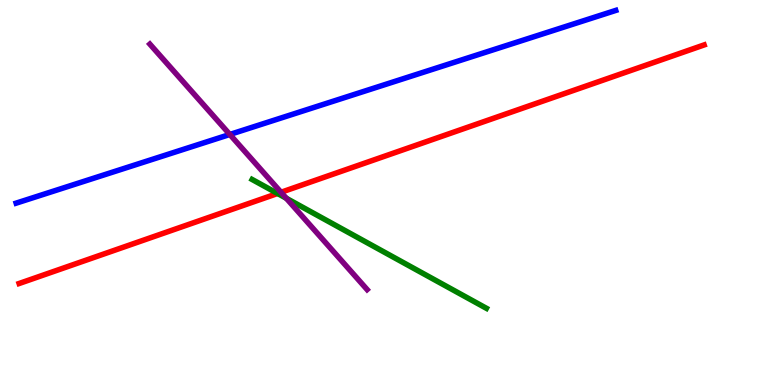[{'lines': ['blue', 'red'], 'intersections': []}, {'lines': ['green', 'red'], 'intersections': [{'x': 3.58, 'y': 4.97}]}, {'lines': ['purple', 'red'], 'intersections': [{'x': 3.63, 'y': 5.01}]}, {'lines': ['blue', 'green'], 'intersections': []}, {'lines': ['blue', 'purple'], 'intersections': [{'x': 2.97, 'y': 6.51}]}, {'lines': ['green', 'purple'], 'intersections': [{'x': 3.69, 'y': 4.85}]}]